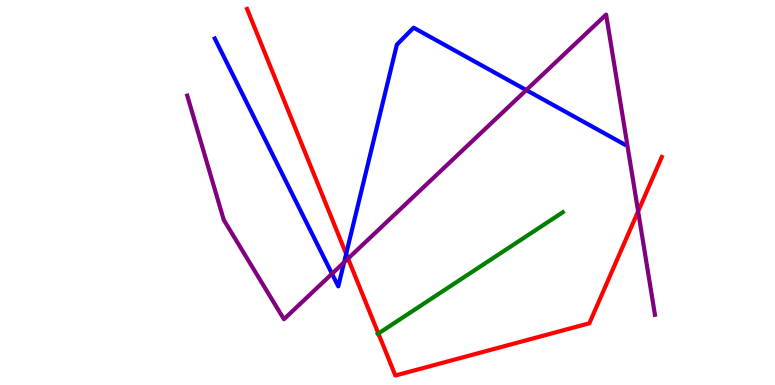[{'lines': ['blue', 'red'], 'intersections': [{'x': 4.47, 'y': 3.41}]}, {'lines': ['green', 'red'], 'intersections': [{'x': 4.88, 'y': 1.34}]}, {'lines': ['purple', 'red'], 'intersections': [{'x': 4.49, 'y': 3.28}, {'x': 8.23, 'y': 4.51}]}, {'lines': ['blue', 'green'], 'intersections': []}, {'lines': ['blue', 'purple'], 'intersections': [{'x': 4.28, 'y': 2.89}, {'x': 4.44, 'y': 3.19}, {'x': 6.79, 'y': 7.66}]}, {'lines': ['green', 'purple'], 'intersections': []}]